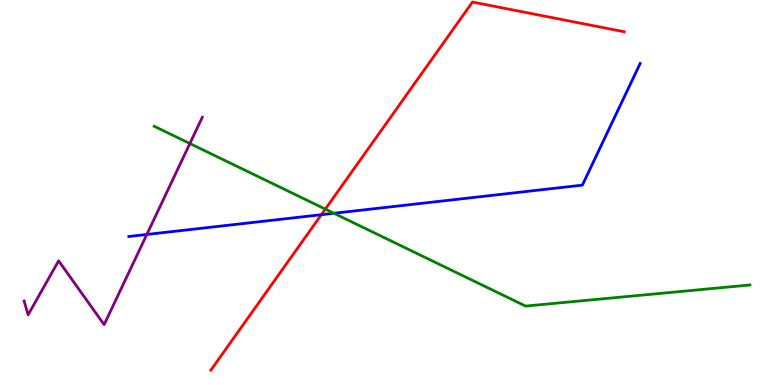[{'lines': ['blue', 'red'], 'intersections': [{'x': 4.15, 'y': 4.42}]}, {'lines': ['green', 'red'], 'intersections': [{'x': 4.2, 'y': 4.57}]}, {'lines': ['purple', 'red'], 'intersections': []}, {'lines': ['blue', 'green'], 'intersections': [{'x': 4.31, 'y': 4.46}]}, {'lines': ['blue', 'purple'], 'intersections': [{'x': 1.89, 'y': 3.91}]}, {'lines': ['green', 'purple'], 'intersections': [{'x': 2.45, 'y': 6.27}]}]